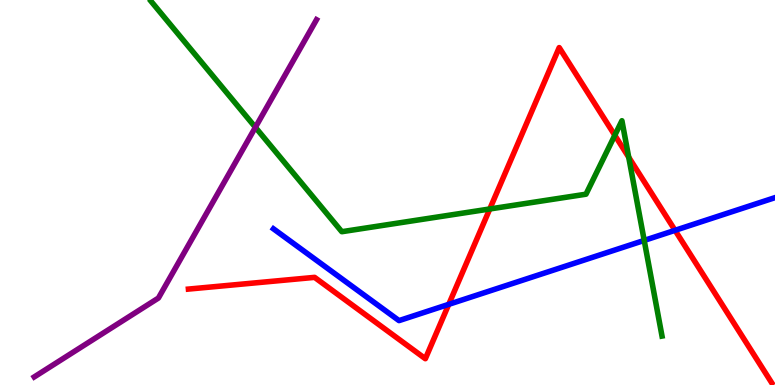[{'lines': ['blue', 'red'], 'intersections': [{'x': 5.79, 'y': 2.09}, {'x': 8.71, 'y': 4.02}]}, {'lines': ['green', 'red'], 'intersections': [{'x': 6.32, 'y': 4.57}, {'x': 7.93, 'y': 6.49}, {'x': 8.11, 'y': 5.92}]}, {'lines': ['purple', 'red'], 'intersections': []}, {'lines': ['blue', 'green'], 'intersections': [{'x': 8.31, 'y': 3.76}]}, {'lines': ['blue', 'purple'], 'intersections': []}, {'lines': ['green', 'purple'], 'intersections': [{'x': 3.3, 'y': 6.69}]}]